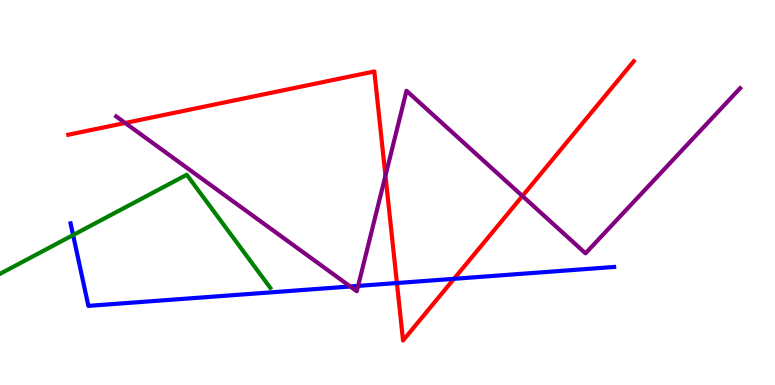[{'lines': ['blue', 'red'], 'intersections': [{'x': 5.12, 'y': 2.65}, {'x': 5.86, 'y': 2.76}]}, {'lines': ['green', 'red'], 'intersections': []}, {'lines': ['purple', 'red'], 'intersections': [{'x': 1.62, 'y': 6.81}, {'x': 4.97, 'y': 5.44}, {'x': 6.74, 'y': 4.91}]}, {'lines': ['blue', 'green'], 'intersections': [{'x': 0.943, 'y': 3.89}]}, {'lines': ['blue', 'purple'], 'intersections': [{'x': 4.52, 'y': 2.56}, {'x': 4.62, 'y': 2.57}]}, {'lines': ['green', 'purple'], 'intersections': []}]